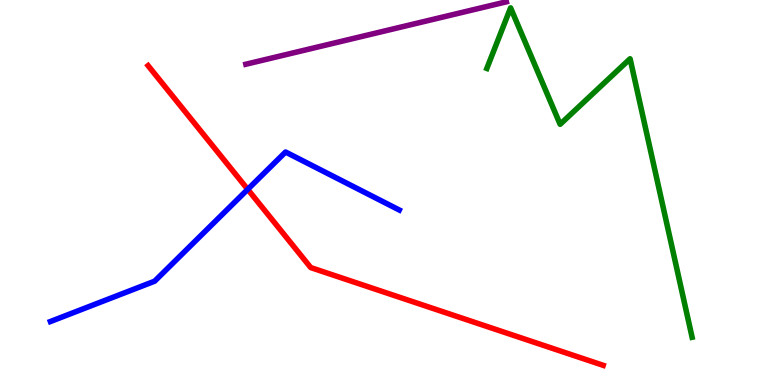[{'lines': ['blue', 'red'], 'intersections': [{'x': 3.2, 'y': 5.08}]}, {'lines': ['green', 'red'], 'intersections': []}, {'lines': ['purple', 'red'], 'intersections': []}, {'lines': ['blue', 'green'], 'intersections': []}, {'lines': ['blue', 'purple'], 'intersections': []}, {'lines': ['green', 'purple'], 'intersections': []}]